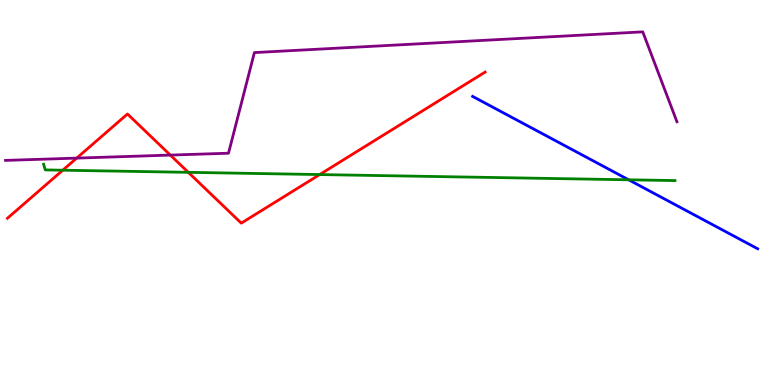[{'lines': ['blue', 'red'], 'intersections': []}, {'lines': ['green', 'red'], 'intersections': [{'x': 0.81, 'y': 5.58}, {'x': 2.43, 'y': 5.52}, {'x': 4.12, 'y': 5.47}]}, {'lines': ['purple', 'red'], 'intersections': [{'x': 0.99, 'y': 5.89}, {'x': 2.2, 'y': 5.97}]}, {'lines': ['blue', 'green'], 'intersections': [{'x': 8.11, 'y': 5.33}]}, {'lines': ['blue', 'purple'], 'intersections': []}, {'lines': ['green', 'purple'], 'intersections': []}]